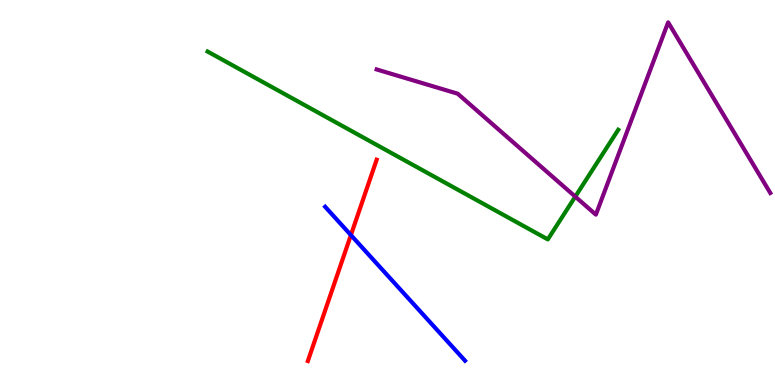[{'lines': ['blue', 'red'], 'intersections': [{'x': 4.53, 'y': 3.89}]}, {'lines': ['green', 'red'], 'intersections': []}, {'lines': ['purple', 'red'], 'intersections': []}, {'lines': ['blue', 'green'], 'intersections': []}, {'lines': ['blue', 'purple'], 'intersections': []}, {'lines': ['green', 'purple'], 'intersections': [{'x': 7.42, 'y': 4.89}]}]